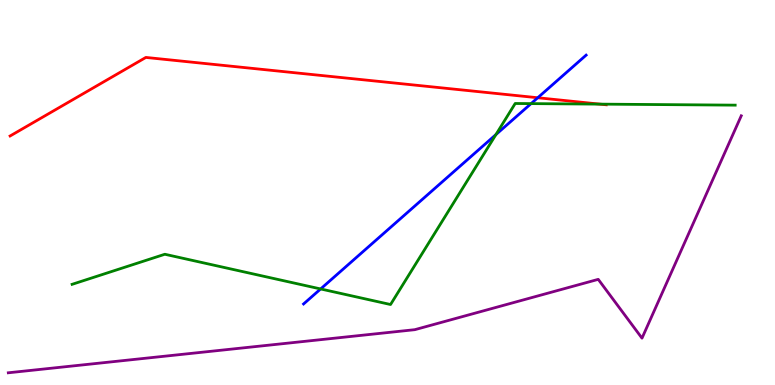[{'lines': ['blue', 'red'], 'intersections': [{'x': 6.94, 'y': 7.46}]}, {'lines': ['green', 'red'], 'intersections': [{'x': 7.74, 'y': 7.3}]}, {'lines': ['purple', 'red'], 'intersections': []}, {'lines': ['blue', 'green'], 'intersections': [{'x': 4.14, 'y': 2.49}, {'x': 6.4, 'y': 6.5}, {'x': 6.85, 'y': 7.31}]}, {'lines': ['blue', 'purple'], 'intersections': []}, {'lines': ['green', 'purple'], 'intersections': []}]